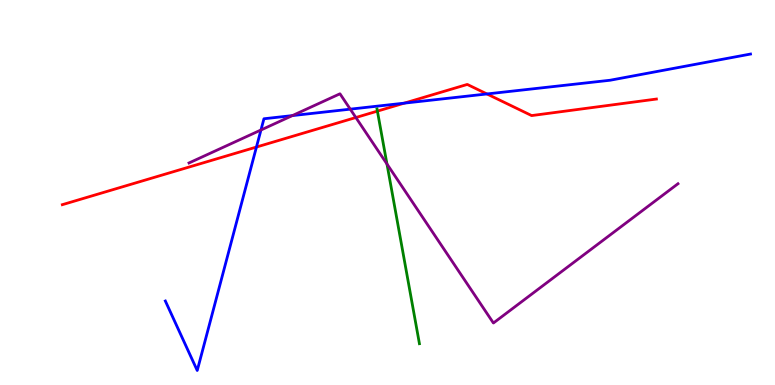[{'lines': ['blue', 'red'], 'intersections': [{'x': 3.31, 'y': 6.18}, {'x': 5.22, 'y': 7.32}, {'x': 6.28, 'y': 7.56}]}, {'lines': ['green', 'red'], 'intersections': [{'x': 4.87, 'y': 7.11}]}, {'lines': ['purple', 'red'], 'intersections': [{'x': 4.59, 'y': 6.95}]}, {'lines': ['blue', 'green'], 'intersections': []}, {'lines': ['blue', 'purple'], 'intersections': [{'x': 3.37, 'y': 6.62}, {'x': 3.77, 'y': 7.0}, {'x': 4.52, 'y': 7.16}]}, {'lines': ['green', 'purple'], 'intersections': [{'x': 4.99, 'y': 5.74}]}]